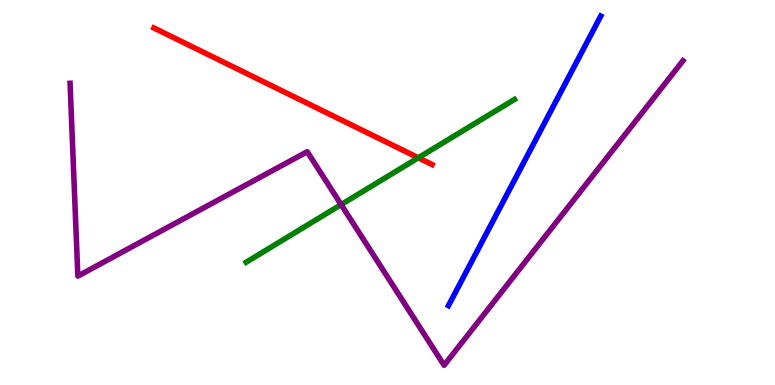[{'lines': ['blue', 'red'], 'intersections': []}, {'lines': ['green', 'red'], 'intersections': [{'x': 5.4, 'y': 5.9}]}, {'lines': ['purple', 'red'], 'intersections': []}, {'lines': ['blue', 'green'], 'intersections': []}, {'lines': ['blue', 'purple'], 'intersections': []}, {'lines': ['green', 'purple'], 'intersections': [{'x': 4.4, 'y': 4.69}]}]